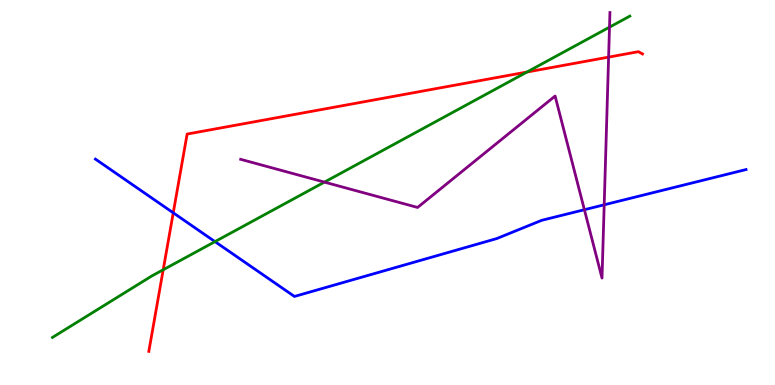[{'lines': ['blue', 'red'], 'intersections': [{'x': 2.24, 'y': 4.47}]}, {'lines': ['green', 'red'], 'intersections': [{'x': 2.11, 'y': 2.99}, {'x': 6.8, 'y': 8.13}]}, {'lines': ['purple', 'red'], 'intersections': [{'x': 7.85, 'y': 8.52}]}, {'lines': ['blue', 'green'], 'intersections': [{'x': 2.77, 'y': 3.72}]}, {'lines': ['blue', 'purple'], 'intersections': [{'x': 7.54, 'y': 4.55}, {'x': 7.8, 'y': 4.68}]}, {'lines': ['green', 'purple'], 'intersections': [{'x': 4.19, 'y': 5.27}, {'x': 7.86, 'y': 9.29}]}]